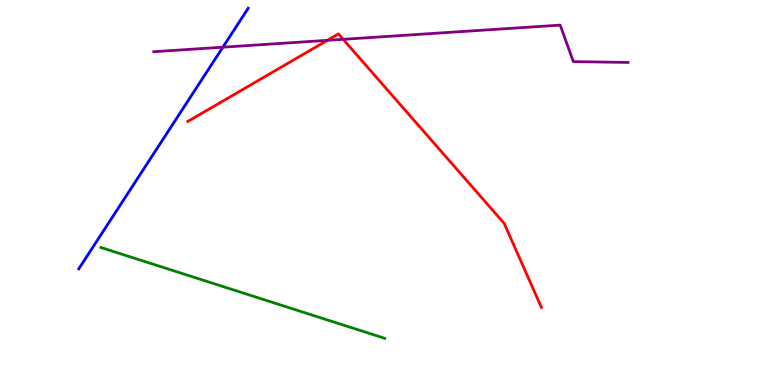[{'lines': ['blue', 'red'], 'intersections': []}, {'lines': ['green', 'red'], 'intersections': []}, {'lines': ['purple', 'red'], 'intersections': [{'x': 4.22, 'y': 8.95}, {'x': 4.43, 'y': 8.98}]}, {'lines': ['blue', 'green'], 'intersections': []}, {'lines': ['blue', 'purple'], 'intersections': [{'x': 2.88, 'y': 8.77}]}, {'lines': ['green', 'purple'], 'intersections': []}]